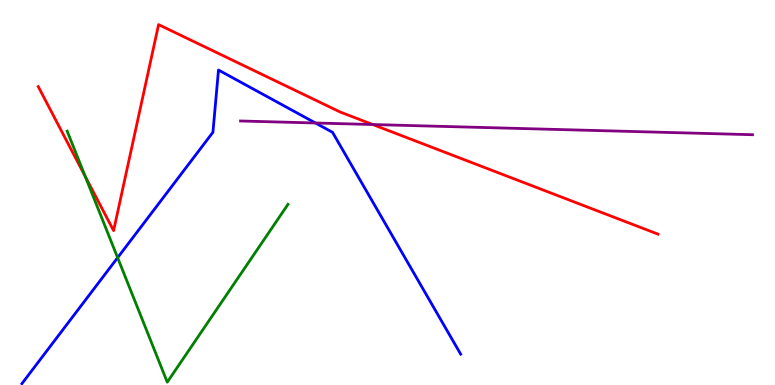[{'lines': ['blue', 'red'], 'intersections': []}, {'lines': ['green', 'red'], 'intersections': [{'x': 1.1, 'y': 5.42}]}, {'lines': ['purple', 'red'], 'intersections': [{'x': 4.81, 'y': 6.77}]}, {'lines': ['blue', 'green'], 'intersections': [{'x': 1.52, 'y': 3.31}]}, {'lines': ['blue', 'purple'], 'intersections': [{'x': 4.07, 'y': 6.81}]}, {'lines': ['green', 'purple'], 'intersections': []}]